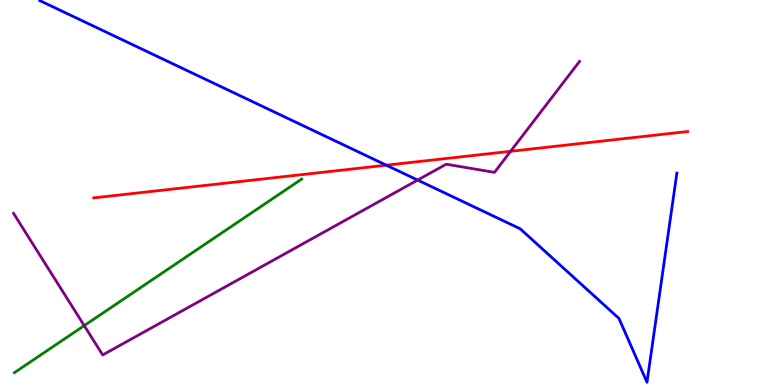[{'lines': ['blue', 'red'], 'intersections': [{'x': 4.98, 'y': 5.71}]}, {'lines': ['green', 'red'], 'intersections': []}, {'lines': ['purple', 'red'], 'intersections': [{'x': 6.59, 'y': 6.07}]}, {'lines': ['blue', 'green'], 'intersections': []}, {'lines': ['blue', 'purple'], 'intersections': [{'x': 5.39, 'y': 5.32}]}, {'lines': ['green', 'purple'], 'intersections': [{'x': 1.09, 'y': 1.54}]}]